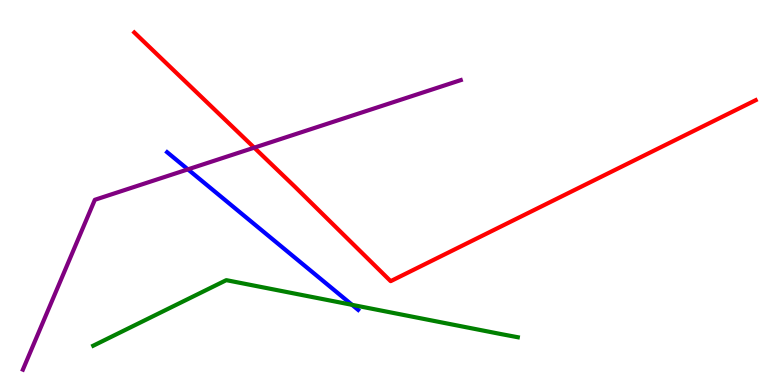[{'lines': ['blue', 'red'], 'intersections': []}, {'lines': ['green', 'red'], 'intersections': []}, {'lines': ['purple', 'red'], 'intersections': [{'x': 3.28, 'y': 6.16}]}, {'lines': ['blue', 'green'], 'intersections': [{'x': 4.54, 'y': 2.08}]}, {'lines': ['blue', 'purple'], 'intersections': [{'x': 2.42, 'y': 5.6}]}, {'lines': ['green', 'purple'], 'intersections': []}]